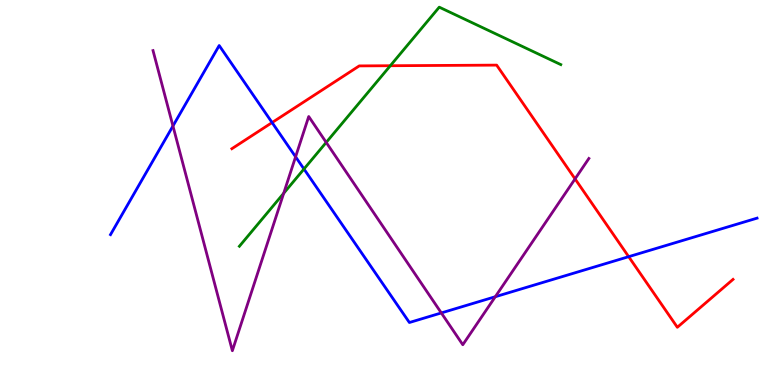[{'lines': ['blue', 'red'], 'intersections': [{'x': 3.51, 'y': 6.82}, {'x': 8.11, 'y': 3.33}]}, {'lines': ['green', 'red'], 'intersections': [{'x': 5.04, 'y': 8.29}]}, {'lines': ['purple', 'red'], 'intersections': [{'x': 7.42, 'y': 5.35}]}, {'lines': ['blue', 'green'], 'intersections': [{'x': 3.92, 'y': 5.61}]}, {'lines': ['blue', 'purple'], 'intersections': [{'x': 2.23, 'y': 6.73}, {'x': 3.81, 'y': 5.93}, {'x': 5.69, 'y': 1.87}, {'x': 6.39, 'y': 2.29}]}, {'lines': ['green', 'purple'], 'intersections': [{'x': 3.66, 'y': 4.98}, {'x': 4.21, 'y': 6.3}]}]